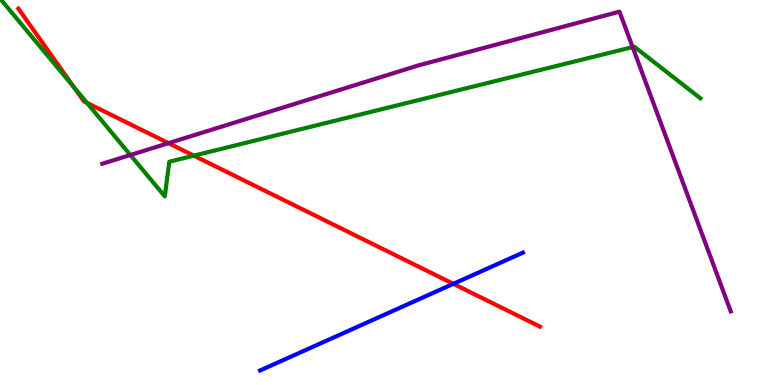[{'lines': ['blue', 'red'], 'intersections': [{'x': 5.85, 'y': 2.63}]}, {'lines': ['green', 'red'], 'intersections': [{'x': 0.955, 'y': 7.73}, {'x': 1.12, 'y': 7.33}, {'x': 2.5, 'y': 5.96}]}, {'lines': ['purple', 'red'], 'intersections': [{'x': 2.17, 'y': 6.28}]}, {'lines': ['blue', 'green'], 'intersections': []}, {'lines': ['blue', 'purple'], 'intersections': []}, {'lines': ['green', 'purple'], 'intersections': [{'x': 1.68, 'y': 5.97}, {'x': 8.16, 'y': 8.78}]}]